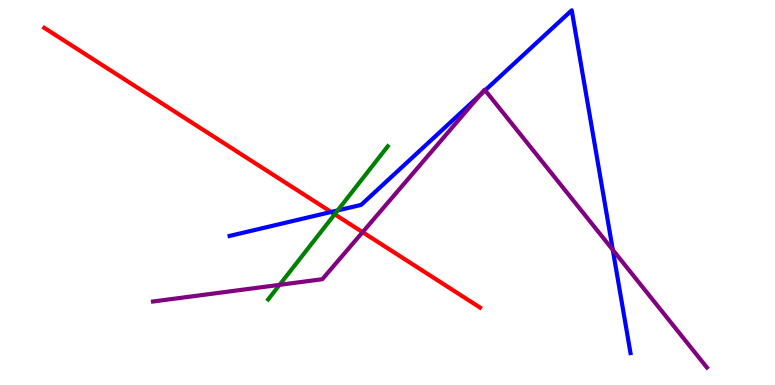[{'lines': ['blue', 'red'], 'intersections': [{'x': 4.27, 'y': 4.49}]}, {'lines': ['green', 'red'], 'intersections': [{'x': 4.32, 'y': 4.43}]}, {'lines': ['purple', 'red'], 'intersections': [{'x': 4.68, 'y': 3.97}]}, {'lines': ['blue', 'green'], 'intersections': [{'x': 4.36, 'y': 4.53}]}, {'lines': ['blue', 'purple'], 'intersections': [{'x': 6.19, 'y': 7.53}, {'x': 6.26, 'y': 7.65}, {'x': 7.91, 'y': 3.51}]}, {'lines': ['green', 'purple'], 'intersections': [{'x': 3.61, 'y': 2.6}]}]